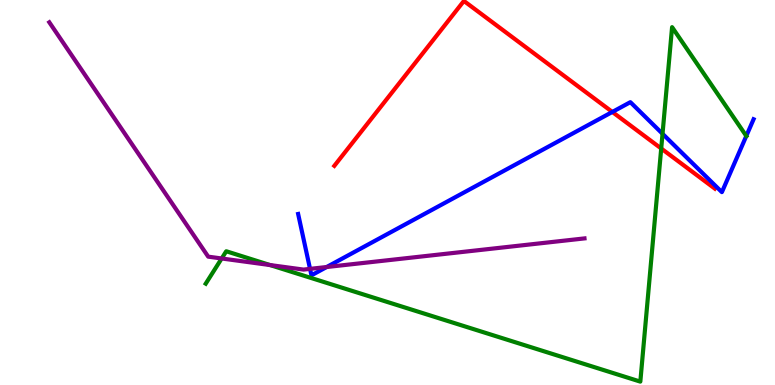[{'lines': ['blue', 'red'], 'intersections': [{'x': 7.9, 'y': 7.09}]}, {'lines': ['green', 'red'], 'intersections': [{'x': 8.53, 'y': 6.14}]}, {'lines': ['purple', 'red'], 'intersections': []}, {'lines': ['blue', 'green'], 'intersections': [{'x': 8.55, 'y': 6.52}, {'x': 9.63, 'y': 6.47}]}, {'lines': ['blue', 'purple'], 'intersections': [{'x': 4.0, 'y': 3.02}, {'x': 4.22, 'y': 3.06}]}, {'lines': ['green', 'purple'], 'intersections': [{'x': 2.86, 'y': 3.29}, {'x': 3.48, 'y': 3.12}]}]